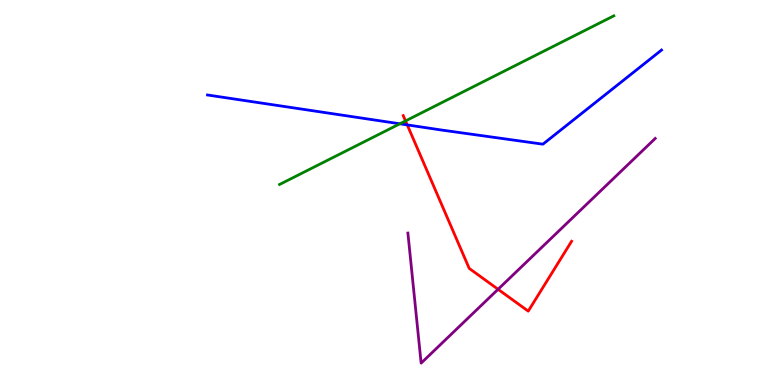[{'lines': ['blue', 'red'], 'intersections': [{'x': 5.25, 'y': 6.76}]}, {'lines': ['green', 'red'], 'intersections': [{'x': 5.23, 'y': 6.86}]}, {'lines': ['purple', 'red'], 'intersections': [{'x': 6.43, 'y': 2.49}]}, {'lines': ['blue', 'green'], 'intersections': [{'x': 5.16, 'y': 6.78}]}, {'lines': ['blue', 'purple'], 'intersections': []}, {'lines': ['green', 'purple'], 'intersections': []}]